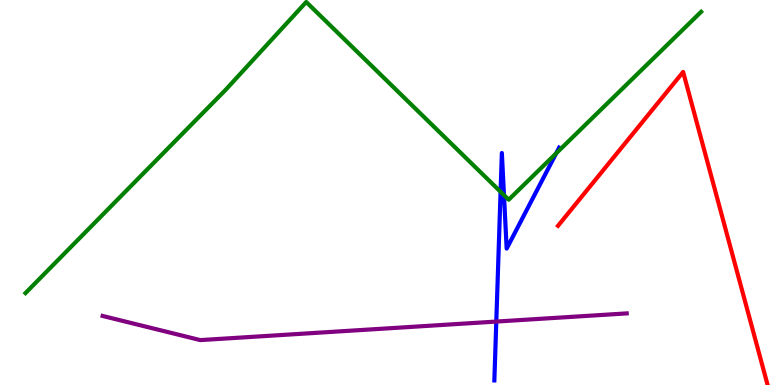[{'lines': ['blue', 'red'], 'intersections': []}, {'lines': ['green', 'red'], 'intersections': []}, {'lines': ['purple', 'red'], 'intersections': []}, {'lines': ['blue', 'green'], 'intersections': [{'x': 6.46, 'y': 5.02}, {'x': 6.5, 'y': 4.93}, {'x': 7.18, 'y': 6.02}]}, {'lines': ['blue', 'purple'], 'intersections': [{'x': 6.4, 'y': 1.65}]}, {'lines': ['green', 'purple'], 'intersections': []}]